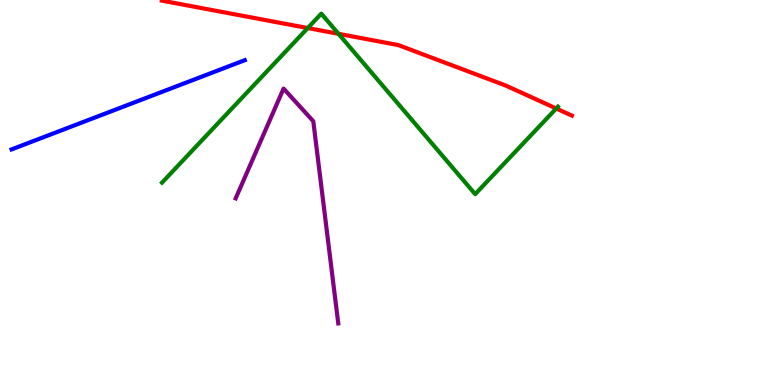[{'lines': ['blue', 'red'], 'intersections': []}, {'lines': ['green', 'red'], 'intersections': [{'x': 3.97, 'y': 9.27}, {'x': 4.37, 'y': 9.12}, {'x': 7.18, 'y': 7.18}]}, {'lines': ['purple', 'red'], 'intersections': []}, {'lines': ['blue', 'green'], 'intersections': []}, {'lines': ['blue', 'purple'], 'intersections': []}, {'lines': ['green', 'purple'], 'intersections': []}]